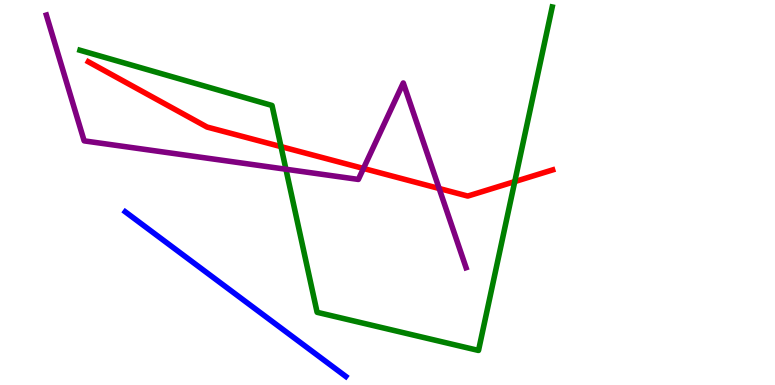[{'lines': ['blue', 'red'], 'intersections': []}, {'lines': ['green', 'red'], 'intersections': [{'x': 3.63, 'y': 6.19}, {'x': 6.64, 'y': 5.28}]}, {'lines': ['purple', 'red'], 'intersections': [{'x': 4.69, 'y': 5.62}, {'x': 5.67, 'y': 5.1}]}, {'lines': ['blue', 'green'], 'intersections': []}, {'lines': ['blue', 'purple'], 'intersections': []}, {'lines': ['green', 'purple'], 'intersections': [{'x': 3.69, 'y': 5.6}]}]